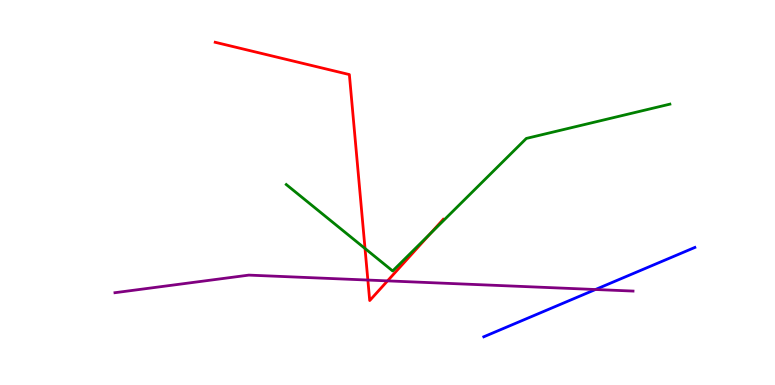[{'lines': ['blue', 'red'], 'intersections': []}, {'lines': ['green', 'red'], 'intersections': [{'x': 4.71, 'y': 3.55}, {'x': 5.55, 'y': 3.92}]}, {'lines': ['purple', 'red'], 'intersections': [{'x': 4.75, 'y': 2.73}, {'x': 5.0, 'y': 2.7}]}, {'lines': ['blue', 'green'], 'intersections': []}, {'lines': ['blue', 'purple'], 'intersections': [{'x': 7.68, 'y': 2.48}]}, {'lines': ['green', 'purple'], 'intersections': []}]